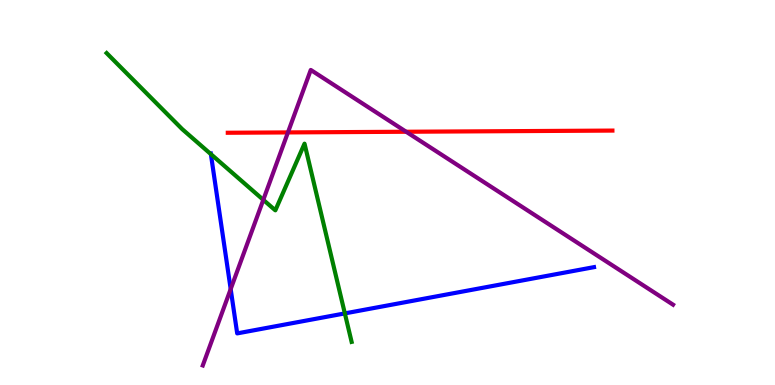[{'lines': ['blue', 'red'], 'intersections': []}, {'lines': ['green', 'red'], 'intersections': []}, {'lines': ['purple', 'red'], 'intersections': [{'x': 3.72, 'y': 6.56}, {'x': 5.24, 'y': 6.58}]}, {'lines': ['blue', 'green'], 'intersections': [{'x': 2.72, 'y': 6.0}, {'x': 4.45, 'y': 1.86}]}, {'lines': ['blue', 'purple'], 'intersections': [{'x': 2.98, 'y': 2.49}]}, {'lines': ['green', 'purple'], 'intersections': [{'x': 3.4, 'y': 4.81}]}]